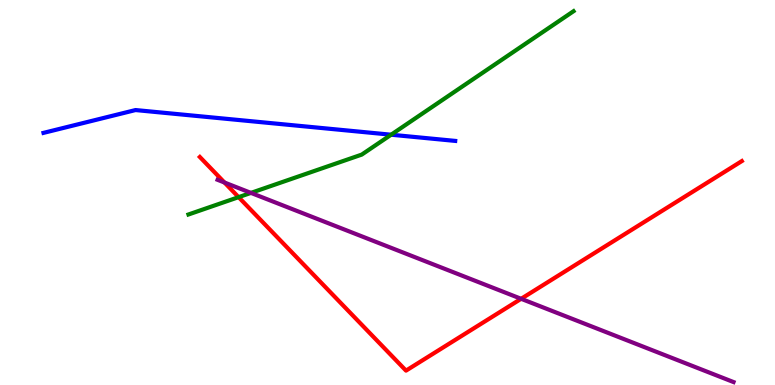[{'lines': ['blue', 'red'], 'intersections': []}, {'lines': ['green', 'red'], 'intersections': [{'x': 3.08, 'y': 4.88}]}, {'lines': ['purple', 'red'], 'intersections': [{'x': 2.9, 'y': 5.26}, {'x': 6.72, 'y': 2.24}]}, {'lines': ['blue', 'green'], 'intersections': [{'x': 5.05, 'y': 6.5}]}, {'lines': ['blue', 'purple'], 'intersections': []}, {'lines': ['green', 'purple'], 'intersections': [{'x': 3.24, 'y': 4.99}]}]